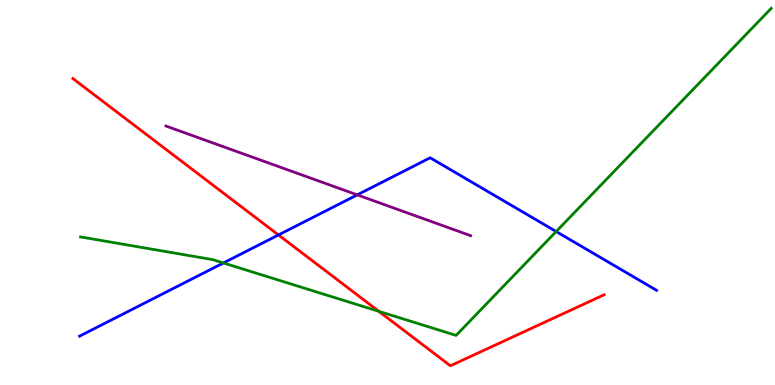[{'lines': ['blue', 'red'], 'intersections': [{'x': 3.59, 'y': 3.9}]}, {'lines': ['green', 'red'], 'intersections': [{'x': 4.89, 'y': 1.91}]}, {'lines': ['purple', 'red'], 'intersections': []}, {'lines': ['blue', 'green'], 'intersections': [{'x': 2.88, 'y': 3.17}, {'x': 7.18, 'y': 3.99}]}, {'lines': ['blue', 'purple'], 'intersections': [{'x': 4.61, 'y': 4.94}]}, {'lines': ['green', 'purple'], 'intersections': []}]